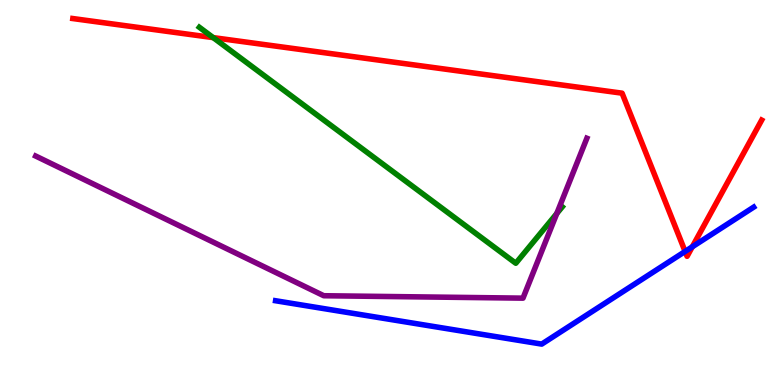[{'lines': ['blue', 'red'], 'intersections': [{'x': 8.84, 'y': 3.47}, {'x': 8.93, 'y': 3.59}]}, {'lines': ['green', 'red'], 'intersections': [{'x': 2.75, 'y': 9.02}]}, {'lines': ['purple', 'red'], 'intersections': []}, {'lines': ['blue', 'green'], 'intersections': []}, {'lines': ['blue', 'purple'], 'intersections': []}, {'lines': ['green', 'purple'], 'intersections': [{'x': 7.18, 'y': 4.45}]}]